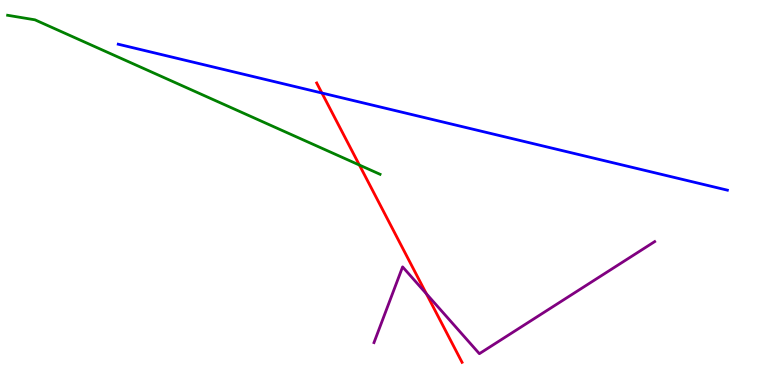[{'lines': ['blue', 'red'], 'intersections': [{'x': 4.15, 'y': 7.58}]}, {'lines': ['green', 'red'], 'intersections': [{'x': 4.64, 'y': 5.71}]}, {'lines': ['purple', 'red'], 'intersections': [{'x': 5.5, 'y': 2.37}]}, {'lines': ['blue', 'green'], 'intersections': []}, {'lines': ['blue', 'purple'], 'intersections': []}, {'lines': ['green', 'purple'], 'intersections': []}]